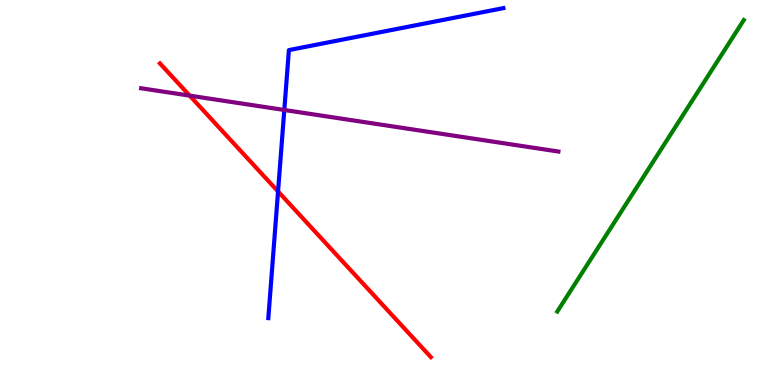[{'lines': ['blue', 'red'], 'intersections': [{'x': 3.59, 'y': 5.03}]}, {'lines': ['green', 'red'], 'intersections': []}, {'lines': ['purple', 'red'], 'intersections': [{'x': 2.45, 'y': 7.52}]}, {'lines': ['blue', 'green'], 'intersections': []}, {'lines': ['blue', 'purple'], 'intersections': [{'x': 3.67, 'y': 7.14}]}, {'lines': ['green', 'purple'], 'intersections': []}]